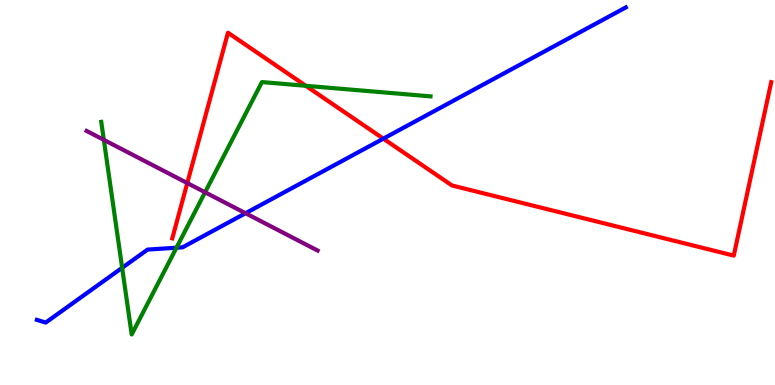[{'lines': ['blue', 'red'], 'intersections': [{'x': 4.95, 'y': 6.4}]}, {'lines': ['green', 'red'], 'intersections': [{'x': 3.95, 'y': 7.77}]}, {'lines': ['purple', 'red'], 'intersections': [{'x': 2.42, 'y': 5.25}]}, {'lines': ['blue', 'green'], 'intersections': [{'x': 1.58, 'y': 3.04}, {'x': 2.28, 'y': 3.57}]}, {'lines': ['blue', 'purple'], 'intersections': [{'x': 3.17, 'y': 4.46}]}, {'lines': ['green', 'purple'], 'intersections': [{'x': 1.34, 'y': 6.37}, {'x': 2.65, 'y': 5.01}]}]